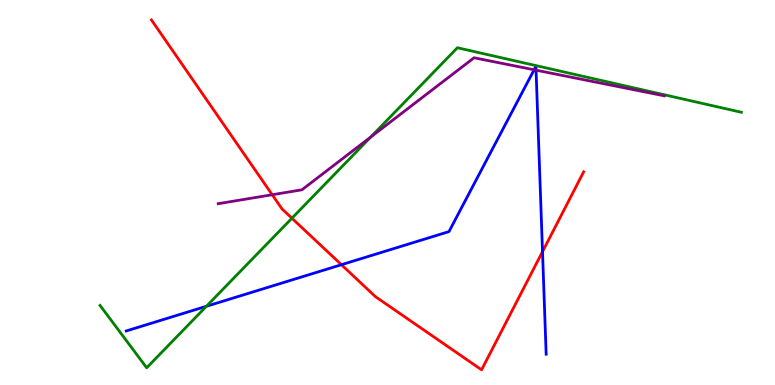[{'lines': ['blue', 'red'], 'intersections': [{'x': 4.41, 'y': 3.12}, {'x': 7.0, 'y': 3.46}]}, {'lines': ['green', 'red'], 'intersections': [{'x': 3.77, 'y': 4.33}]}, {'lines': ['purple', 'red'], 'intersections': [{'x': 3.51, 'y': 4.94}]}, {'lines': ['blue', 'green'], 'intersections': [{'x': 2.66, 'y': 2.04}]}, {'lines': ['blue', 'purple'], 'intersections': [{'x': 6.89, 'y': 8.19}, {'x': 6.92, 'y': 8.18}]}, {'lines': ['green', 'purple'], 'intersections': [{'x': 4.78, 'y': 6.44}]}]